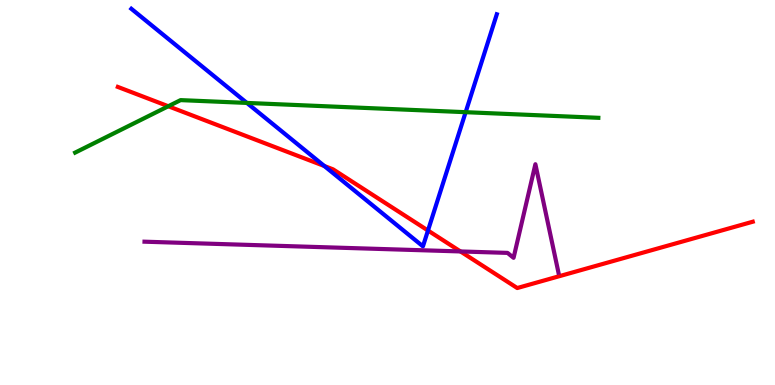[{'lines': ['blue', 'red'], 'intersections': [{'x': 4.18, 'y': 5.69}, {'x': 5.52, 'y': 4.01}]}, {'lines': ['green', 'red'], 'intersections': [{'x': 2.17, 'y': 7.24}]}, {'lines': ['purple', 'red'], 'intersections': [{'x': 5.94, 'y': 3.47}]}, {'lines': ['blue', 'green'], 'intersections': [{'x': 3.19, 'y': 7.33}, {'x': 6.01, 'y': 7.09}]}, {'lines': ['blue', 'purple'], 'intersections': []}, {'lines': ['green', 'purple'], 'intersections': []}]